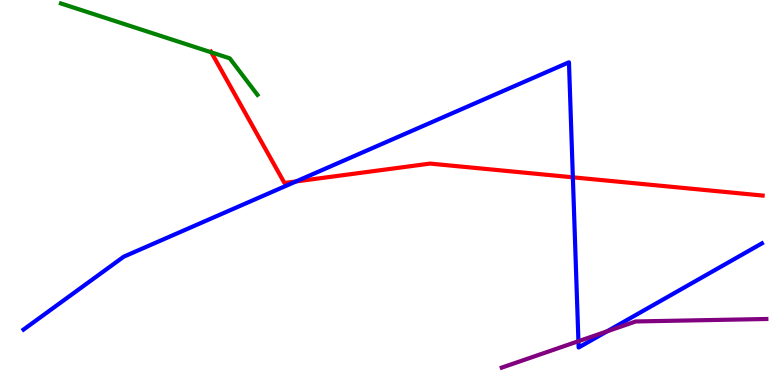[{'lines': ['blue', 'red'], 'intersections': [{'x': 3.82, 'y': 5.29}, {'x': 7.39, 'y': 5.39}]}, {'lines': ['green', 'red'], 'intersections': [{'x': 2.73, 'y': 8.64}]}, {'lines': ['purple', 'red'], 'intersections': []}, {'lines': ['blue', 'green'], 'intersections': []}, {'lines': ['blue', 'purple'], 'intersections': [{'x': 7.46, 'y': 1.14}, {'x': 7.83, 'y': 1.39}]}, {'lines': ['green', 'purple'], 'intersections': []}]